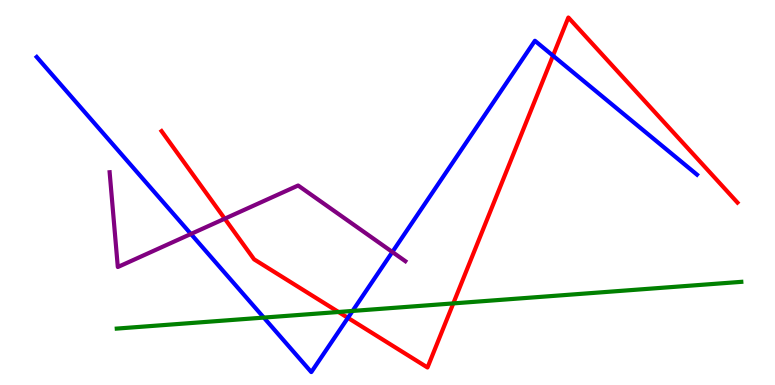[{'lines': ['blue', 'red'], 'intersections': [{'x': 4.49, 'y': 1.74}, {'x': 7.14, 'y': 8.55}]}, {'lines': ['green', 'red'], 'intersections': [{'x': 4.37, 'y': 1.9}, {'x': 5.85, 'y': 2.12}]}, {'lines': ['purple', 'red'], 'intersections': [{'x': 2.9, 'y': 4.32}]}, {'lines': ['blue', 'green'], 'intersections': [{'x': 3.4, 'y': 1.75}, {'x': 4.55, 'y': 1.92}]}, {'lines': ['blue', 'purple'], 'intersections': [{'x': 2.46, 'y': 3.92}, {'x': 5.06, 'y': 3.45}]}, {'lines': ['green', 'purple'], 'intersections': []}]